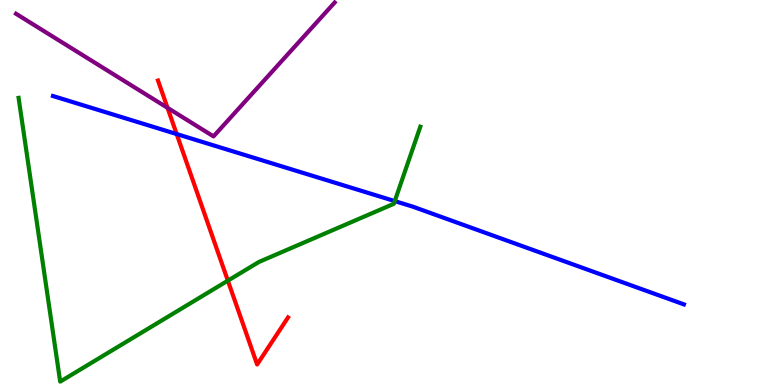[{'lines': ['blue', 'red'], 'intersections': [{'x': 2.28, 'y': 6.52}]}, {'lines': ['green', 'red'], 'intersections': [{'x': 2.94, 'y': 2.71}]}, {'lines': ['purple', 'red'], 'intersections': [{'x': 2.16, 'y': 7.2}]}, {'lines': ['blue', 'green'], 'intersections': [{'x': 5.09, 'y': 4.78}]}, {'lines': ['blue', 'purple'], 'intersections': []}, {'lines': ['green', 'purple'], 'intersections': []}]